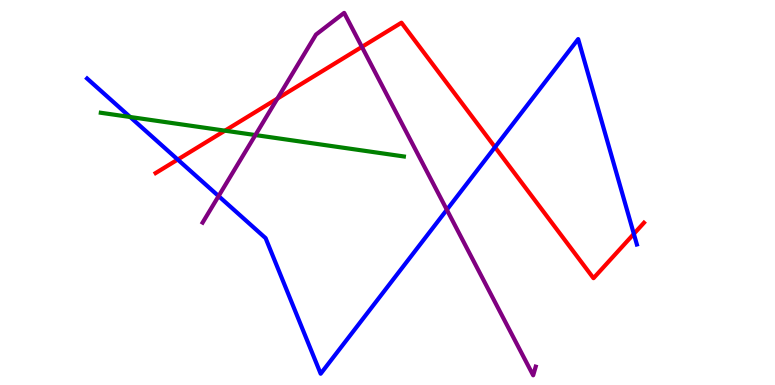[{'lines': ['blue', 'red'], 'intersections': [{'x': 2.29, 'y': 5.86}, {'x': 6.39, 'y': 6.18}, {'x': 8.18, 'y': 3.93}]}, {'lines': ['green', 'red'], 'intersections': [{'x': 2.9, 'y': 6.61}]}, {'lines': ['purple', 'red'], 'intersections': [{'x': 3.58, 'y': 7.44}, {'x': 4.67, 'y': 8.78}]}, {'lines': ['blue', 'green'], 'intersections': [{'x': 1.68, 'y': 6.96}]}, {'lines': ['blue', 'purple'], 'intersections': [{'x': 2.82, 'y': 4.91}, {'x': 5.77, 'y': 4.55}]}, {'lines': ['green', 'purple'], 'intersections': [{'x': 3.3, 'y': 6.49}]}]